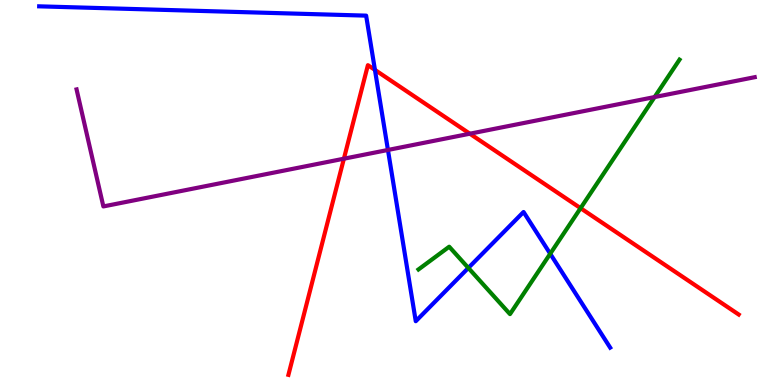[{'lines': ['blue', 'red'], 'intersections': [{'x': 4.84, 'y': 8.18}]}, {'lines': ['green', 'red'], 'intersections': [{'x': 7.49, 'y': 4.59}]}, {'lines': ['purple', 'red'], 'intersections': [{'x': 4.44, 'y': 5.88}, {'x': 6.06, 'y': 6.53}]}, {'lines': ['blue', 'green'], 'intersections': [{'x': 6.04, 'y': 3.04}, {'x': 7.1, 'y': 3.41}]}, {'lines': ['blue', 'purple'], 'intersections': [{'x': 5.01, 'y': 6.1}]}, {'lines': ['green', 'purple'], 'intersections': [{'x': 8.45, 'y': 7.48}]}]